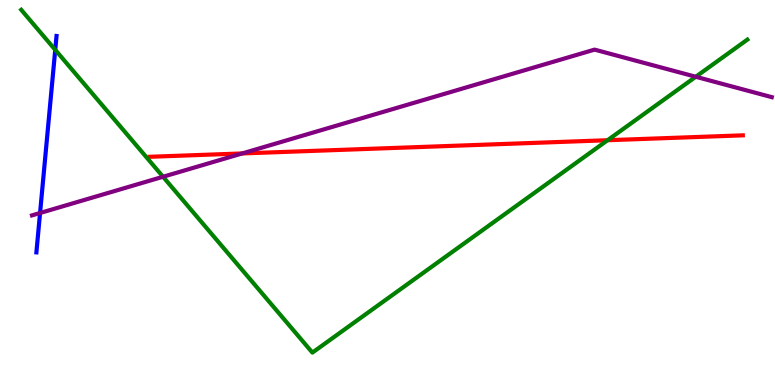[{'lines': ['blue', 'red'], 'intersections': []}, {'lines': ['green', 'red'], 'intersections': [{'x': 7.84, 'y': 6.36}]}, {'lines': ['purple', 'red'], 'intersections': [{'x': 3.13, 'y': 6.01}]}, {'lines': ['blue', 'green'], 'intersections': [{'x': 0.713, 'y': 8.71}]}, {'lines': ['blue', 'purple'], 'intersections': [{'x': 0.517, 'y': 4.47}]}, {'lines': ['green', 'purple'], 'intersections': [{'x': 2.1, 'y': 5.41}, {'x': 8.98, 'y': 8.01}]}]